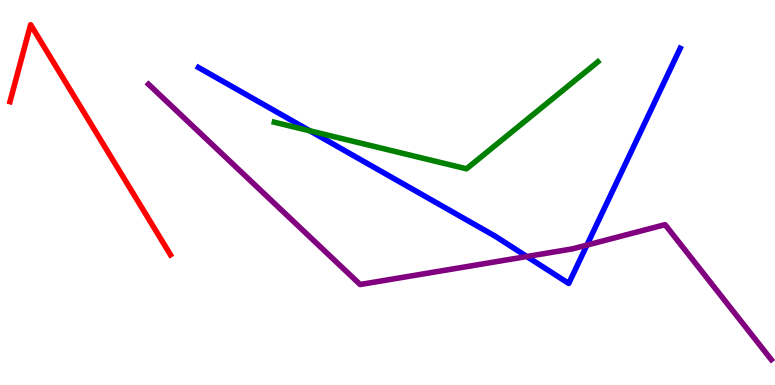[{'lines': ['blue', 'red'], 'intersections': []}, {'lines': ['green', 'red'], 'intersections': []}, {'lines': ['purple', 'red'], 'intersections': []}, {'lines': ['blue', 'green'], 'intersections': [{'x': 4.0, 'y': 6.6}]}, {'lines': ['blue', 'purple'], 'intersections': [{'x': 6.8, 'y': 3.34}, {'x': 7.57, 'y': 3.63}]}, {'lines': ['green', 'purple'], 'intersections': []}]